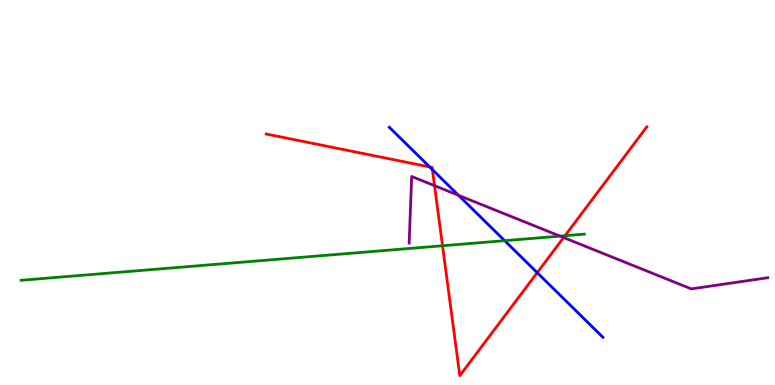[{'lines': ['blue', 'red'], 'intersections': [{'x': 5.54, 'y': 5.66}, {'x': 5.58, 'y': 5.59}, {'x': 6.93, 'y': 2.92}]}, {'lines': ['green', 'red'], 'intersections': [{'x': 5.71, 'y': 3.62}, {'x': 7.29, 'y': 3.88}]}, {'lines': ['purple', 'red'], 'intersections': [{'x': 5.61, 'y': 5.18}, {'x': 7.27, 'y': 3.83}]}, {'lines': ['blue', 'green'], 'intersections': [{'x': 6.51, 'y': 3.75}]}, {'lines': ['blue', 'purple'], 'intersections': [{'x': 5.92, 'y': 4.93}]}, {'lines': ['green', 'purple'], 'intersections': [{'x': 7.23, 'y': 3.87}]}]